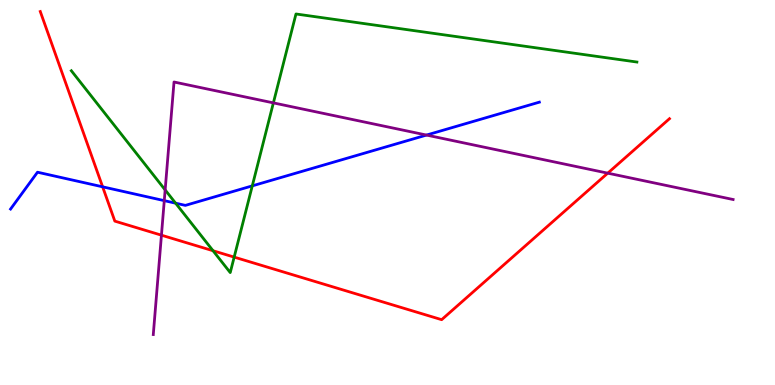[{'lines': ['blue', 'red'], 'intersections': [{'x': 1.32, 'y': 5.15}]}, {'lines': ['green', 'red'], 'intersections': [{'x': 2.75, 'y': 3.49}, {'x': 3.02, 'y': 3.32}]}, {'lines': ['purple', 'red'], 'intersections': [{'x': 2.08, 'y': 3.89}, {'x': 7.84, 'y': 5.5}]}, {'lines': ['blue', 'green'], 'intersections': [{'x': 2.27, 'y': 4.72}, {'x': 3.26, 'y': 5.17}]}, {'lines': ['blue', 'purple'], 'intersections': [{'x': 2.12, 'y': 4.79}, {'x': 5.5, 'y': 6.49}]}, {'lines': ['green', 'purple'], 'intersections': [{'x': 2.13, 'y': 5.07}, {'x': 3.53, 'y': 7.33}]}]